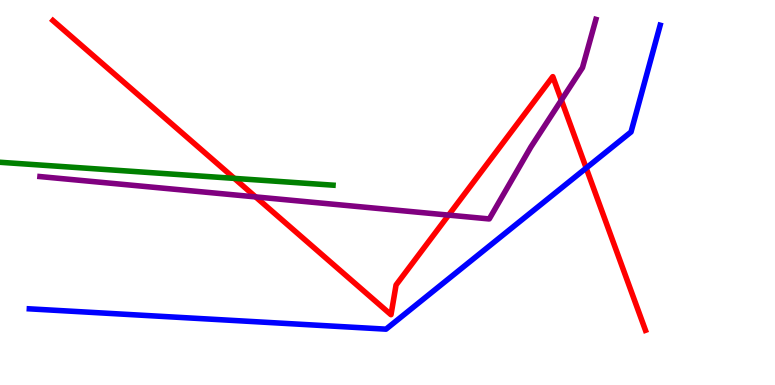[{'lines': ['blue', 'red'], 'intersections': [{'x': 7.56, 'y': 5.64}]}, {'lines': ['green', 'red'], 'intersections': [{'x': 3.02, 'y': 5.37}]}, {'lines': ['purple', 'red'], 'intersections': [{'x': 3.3, 'y': 4.89}, {'x': 5.79, 'y': 4.41}, {'x': 7.24, 'y': 7.4}]}, {'lines': ['blue', 'green'], 'intersections': []}, {'lines': ['blue', 'purple'], 'intersections': []}, {'lines': ['green', 'purple'], 'intersections': []}]